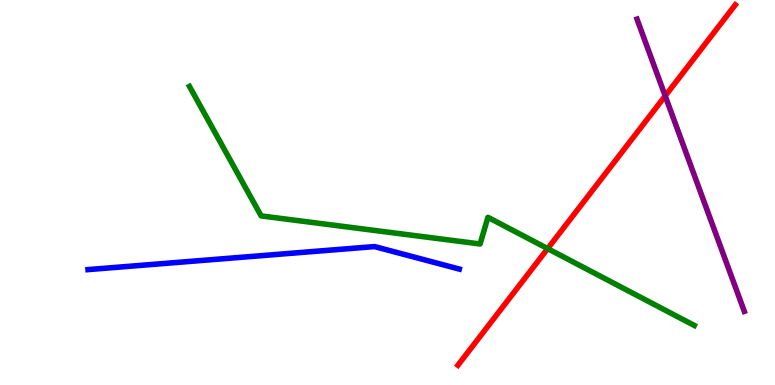[{'lines': ['blue', 'red'], 'intersections': []}, {'lines': ['green', 'red'], 'intersections': [{'x': 7.07, 'y': 3.54}]}, {'lines': ['purple', 'red'], 'intersections': [{'x': 8.58, 'y': 7.51}]}, {'lines': ['blue', 'green'], 'intersections': []}, {'lines': ['blue', 'purple'], 'intersections': []}, {'lines': ['green', 'purple'], 'intersections': []}]